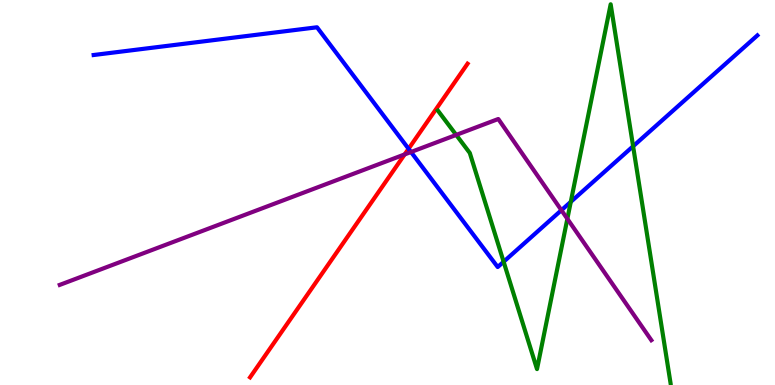[{'lines': ['blue', 'red'], 'intersections': [{'x': 5.27, 'y': 6.14}]}, {'lines': ['green', 'red'], 'intersections': []}, {'lines': ['purple', 'red'], 'intersections': [{'x': 5.22, 'y': 5.99}]}, {'lines': ['blue', 'green'], 'intersections': [{'x': 6.5, 'y': 3.2}, {'x': 7.36, 'y': 4.76}, {'x': 8.17, 'y': 6.2}]}, {'lines': ['blue', 'purple'], 'intersections': [{'x': 5.3, 'y': 6.05}, {'x': 7.24, 'y': 4.54}]}, {'lines': ['green', 'purple'], 'intersections': [{'x': 5.89, 'y': 6.5}, {'x': 7.32, 'y': 4.32}]}]